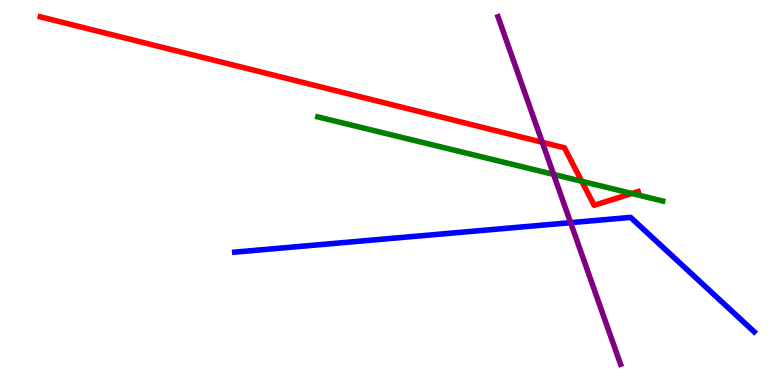[{'lines': ['blue', 'red'], 'intersections': []}, {'lines': ['green', 'red'], 'intersections': [{'x': 7.51, 'y': 5.29}, {'x': 8.15, 'y': 4.97}]}, {'lines': ['purple', 'red'], 'intersections': [{'x': 7.0, 'y': 6.3}]}, {'lines': ['blue', 'green'], 'intersections': []}, {'lines': ['blue', 'purple'], 'intersections': [{'x': 7.36, 'y': 4.22}]}, {'lines': ['green', 'purple'], 'intersections': [{'x': 7.14, 'y': 5.47}]}]